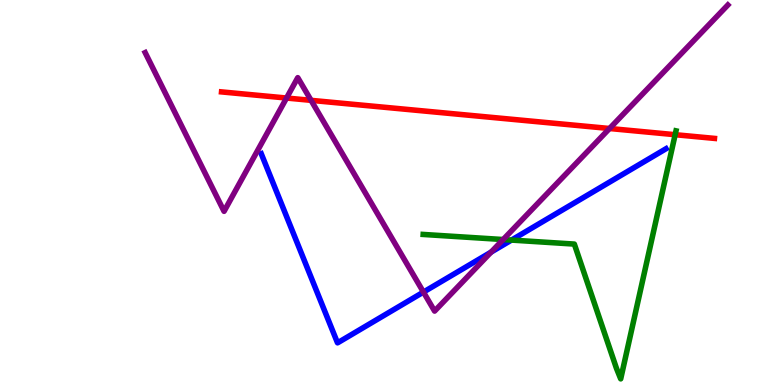[{'lines': ['blue', 'red'], 'intersections': []}, {'lines': ['green', 'red'], 'intersections': [{'x': 8.71, 'y': 6.5}]}, {'lines': ['purple', 'red'], 'intersections': [{'x': 3.7, 'y': 7.45}, {'x': 4.01, 'y': 7.39}, {'x': 7.86, 'y': 6.66}]}, {'lines': ['blue', 'green'], 'intersections': [{'x': 6.6, 'y': 3.76}]}, {'lines': ['blue', 'purple'], 'intersections': [{'x': 5.46, 'y': 2.41}, {'x': 6.34, 'y': 3.45}]}, {'lines': ['green', 'purple'], 'intersections': [{'x': 6.49, 'y': 3.78}]}]